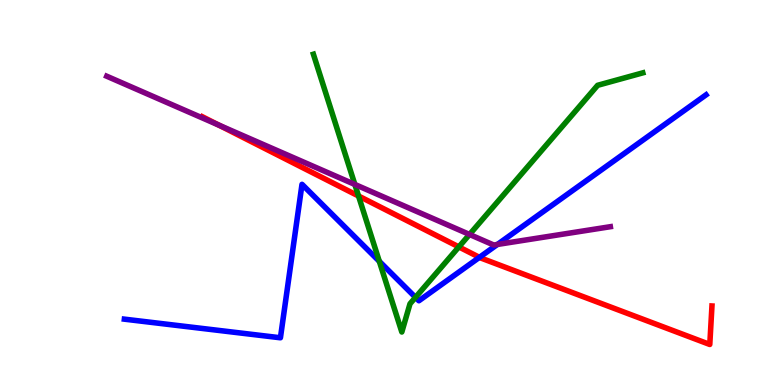[{'lines': ['blue', 'red'], 'intersections': [{'x': 6.19, 'y': 3.32}]}, {'lines': ['green', 'red'], 'intersections': [{'x': 4.63, 'y': 4.91}, {'x': 5.92, 'y': 3.59}]}, {'lines': ['purple', 'red'], 'intersections': [{'x': 2.82, 'y': 6.75}]}, {'lines': ['blue', 'green'], 'intersections': [{'x': 4.89, 'y': 3.21}, {'x': 5.36, 'y': 2.28}]}, {'lines': ['blue', 'purple'], 'intersections': [{'x': 6.42, 'y': 3.65}]}, {'lines': ['green', 'purple'], 'intersections': [{'x': 4.58, 'y': 5.21}, {'x': 6.06, 'y': 3.91}]}]